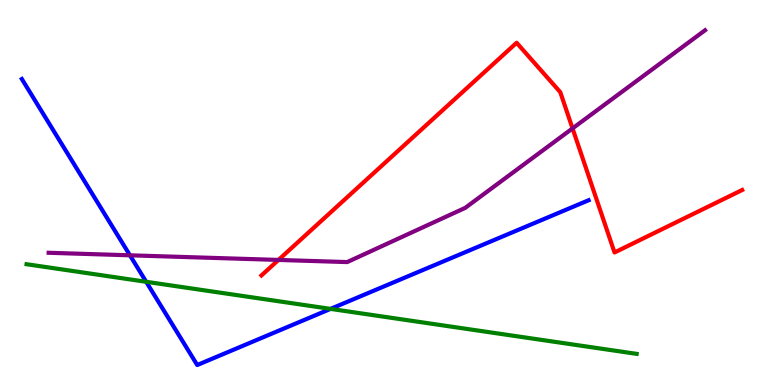[{'lines': ['blue', 'red'], 'intersections': []}, {'lines': ['green', 'red'], 'intersections': []}, {'lines': ['purple', 'red'], 'intersections': [{'x': 3.59, 'y': 3.25}, {'x': 7.39, 'y': 6.67}]}, {'lines': ['blue', 'green'], 'intersections': [{'x': 1.89, 'y': 2.68}, {'x': 4.27, 'y': 1.98}]}, {'lines': ['blue', 'purple'], 'intersections': [{'x': 1.68, 'y': 3.37}]}, {'lines': ['green', 'purple'], 'intersections': []}]